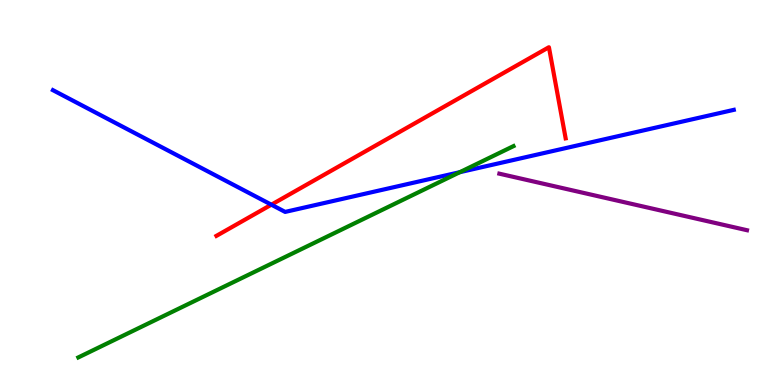[{'lines': ['blue', 'red'], 'intersections': [{'x': 3.5, 'y': 4.68}]}, {'lines': ['green', 'red'], 'intersections': []}, {'lines': ['purple', 'red'], 'intersections': []}, {'lines': ['blue', 'green'], 'intersections': [{'x': 5.93, 'y': 5.53}]}, {'lines': ['blue', 'purple'], 'intersections': []}, {'lines': ['green', 'purple'], 'intersections': []}]